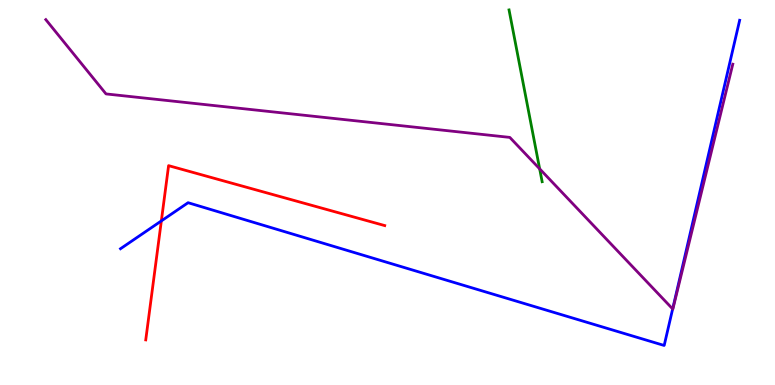[{'lines': ['blue', 'red'], 'intersections': [{'x': 2.08, 'y': 4.26}]}, {'lines': ['green', 'red'], 'intersections': []}, {'lines': ['purple', 'red'], 'intersections': []}, {'lines': ['blue', 'green'], 'intersections': []}, {'lines': ['blue', 'purple'], 'intersections': [{'x': 8.68, 'y': 1.98}]}, {'lines': ['green', 'purple'], 'intersections': [{'x': 6.96, 'y': 5.61}]}]